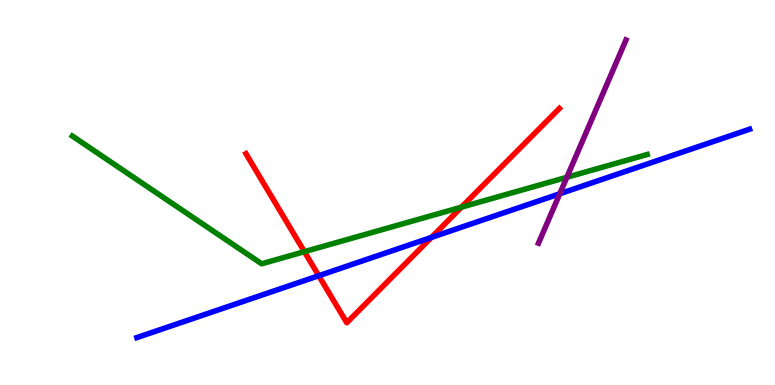[{'lines': ['blue', 'red'], 'intersections': [{'x': 4.11, 'y': 2.84}, {'x': 5.57, 'y': 3.83}]}, {'lines': ['green', 'red'], 'intersections': [{'x': 3.93, 'y': 3.46}, {'x': 5.95, 'y': 4.62}]}, {'lines': ['purple', 'red'], 'intersections': []}, {'lines': ['blue', 'green'], 'intersections': []}, {'lines': ['blue', 'purple'], 'intersections': [{'x': 7.22, 'y': 4.97}]}, {'lines': ['green', 'purple'], 'intersections': [{'x': 7.31, 'y': 5.4}]}]